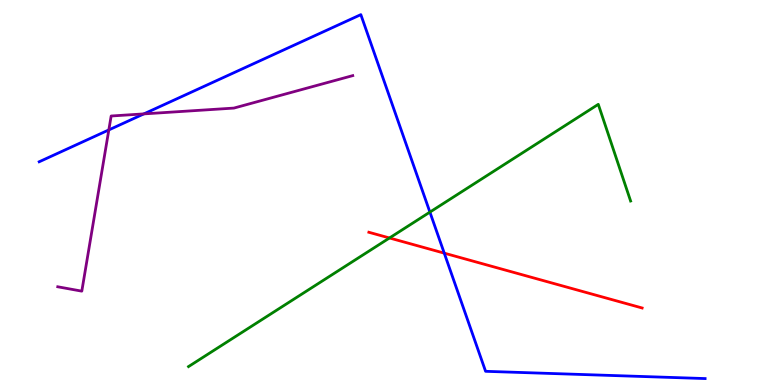[{'lines': ['blue', 'red'], 'intersections': [{'x': 5.73, 'y': 3.42}]}, {'lines': ['green', 'red'], 'intersections': [{'x': 5.03, 'y': 3.82}]}, {'lines': ['purple', 'red'], 'intersections': []}, {'lines': ['blue', 'green'], 'intersections': [{'x': 5.55, 'y': 4.49}]}, {'lines': ['blue', 'purple'], 'intersections': [{'x': 1.4, 'y': 6.63}, {'x': 1.86, 'y': 7.04}]}, {'lines': ['green', 'purple'], 'intersections': []}]